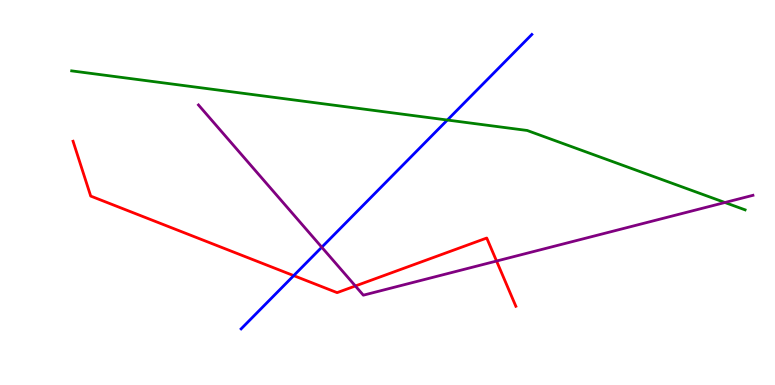[{'lines': ['blue', 'red'], 'intersections': [{'x': 3.79, 'y': 2.84}]}, {'lines': ['green', 'red'], 'intersections': []}, {'lines': ['purple', 'red'], 'intersections': [{'x': 4.59, 'y': 2.57}, {'x': 6.41, 'y': 3.22}]}, {'lines': ['blue', 'green'], 'intersections': [{'x': 5.77, 'y': 6.88}]}, {'lines': ['blue', 'purple'], 'intersections': [{'x': 4.15, 'y': 3.58}]}, {'lines': ['green', 'purple'], 'intersections': [{'x': 9.35, 'y': 4.74}]}]